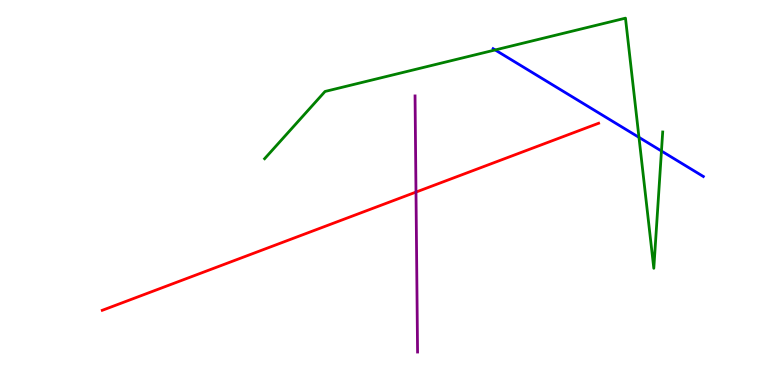[{'lines': ['blue', 'red'], 'intersections': []}, {'lines': ['green', 'red'], 'intersections': []}, {'lines': ['purple', 'red'], 'intersections': [{'x': 5.37, 'y': 5.01}]}, {'lines': ['blue', 'green'], 'intersections': [{'x': 6.39, 'y': 8.7}, {'x': 8.24, 'y': 6.43}, {'x': 8.53, 'y': 6.08}]}, {'lines': ['blue', 'purple'], 'intersections': []}, {'lines': ['green', 'purple'], 'intersections': []}]